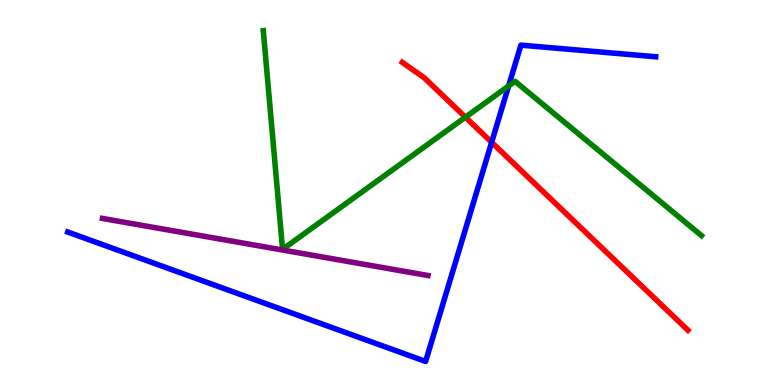[{'lines': ['blue', 'red'], 'intersections': [{'x': 6.34, 'y': 6.3}]}, {'lines': ['green', 'red'], 'intersections': [{'x': 6.01, 'y': 6.96}]}, {'lines': ['purple', 'red'], 'intersections': []}, {'lines': ['blue', 'green'], 'intersections': [{'x': 6.56, 'y': 7.77}]}, {'lines': ['blue', 'purple'], 'intersections': []}, {'lines': ['green', 'purple'], 'intersections': []}]